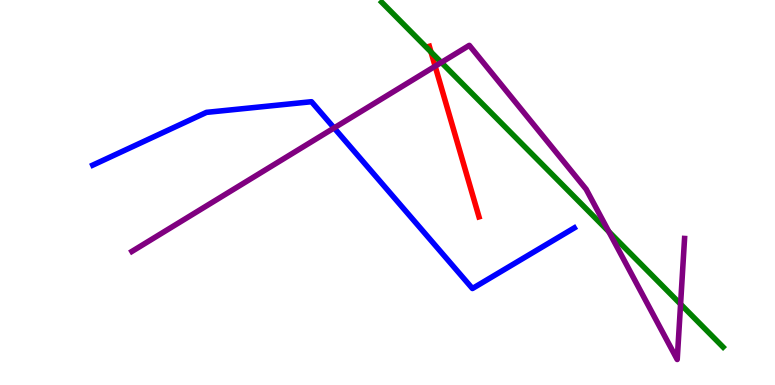[{'lines': ['blue', 'red'], 'intersections': []}, {'lines': ['green', 'red'], 'intersections': [{'x': 5.56, 'y': 8.65}]}, {'lines': ['purple', 'red'], 'intersections': [{'x': 5.61, 'y': 8.28}]}, {'lines': ['blue', 'green'], 'intersections': []}, {'lines': ['blue', 'purple'], 'intersections': [{'x': 4.31, 'y': 6.68}]}, {'lines': ['green', 'purple'], 'intersections': [{'x': 5.69, 'y': 8.38}, {'x': 7.86, 'y': 3.98}, {'x': 8.78, 'y': 2.1}]}]